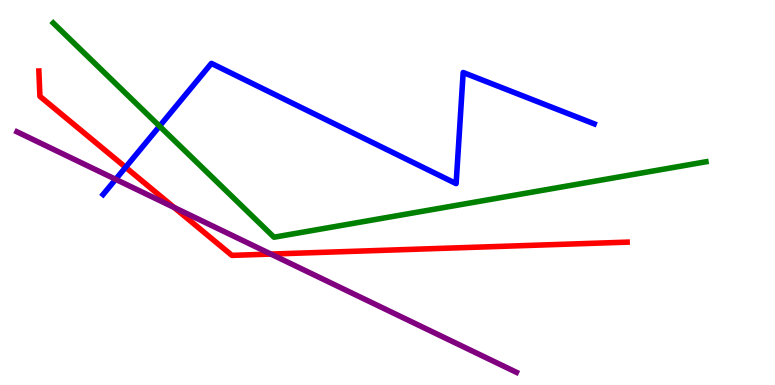[{'lines': ['blue', 'red'], 'intersections': [{'x': 1.62, 'y': 5.65}]}, {'lines': ['green', 'red'], 'intersections': []}, {'lines': ['purple', 'red'], 'intersections': [{'x': 2.25, 'y': 4.61}, {'x': 3.5, 'y': 3.4}]}, {'lines': ['blue', 'green'], 'intersections': [{'x': 2.06, 'y': 6.72}]}, {'lines': ['blue', 'purple'], 'intersections': [{'x': 1.49, 'y': 5.34}]}, {'lines': ['green', 'purple'], 'intersections': []}]